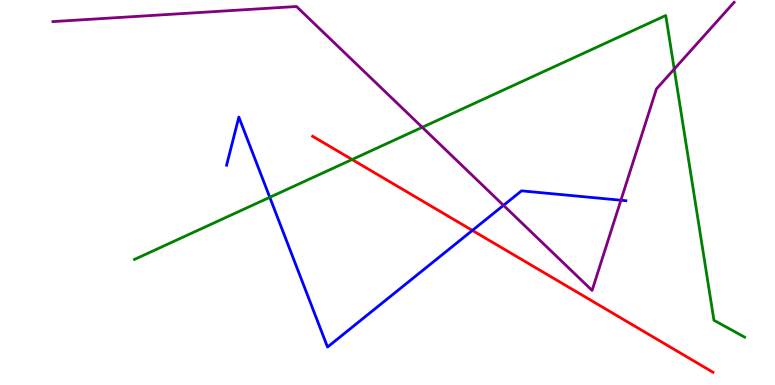[{'lines': ['blue', 'red'], 'intersections': [{'x': 6.1, 'y': 4.01}]}, {'lines': ['green', 'red'], 'intersections': [{'x': 4.54, 'y': 5.86}]}, {'lines': ['purple', 'red'], 'intersections': []}, {'lines': ['blue', 'green'], 'intersections': [{'x': 3.48, 'y': 4.88}]}, {'lines': ['blue', 'purple'], 'intersections': [{'x': 6.5, 'y': 4.67}, {'x': 8.01, 'y': 4.8}]}, {'lines': ['green', 'purple'], 'intersections': [{'x': 5.45, 'y': 6.69}, {'x': 8.7, 'y': 8.21}]}]